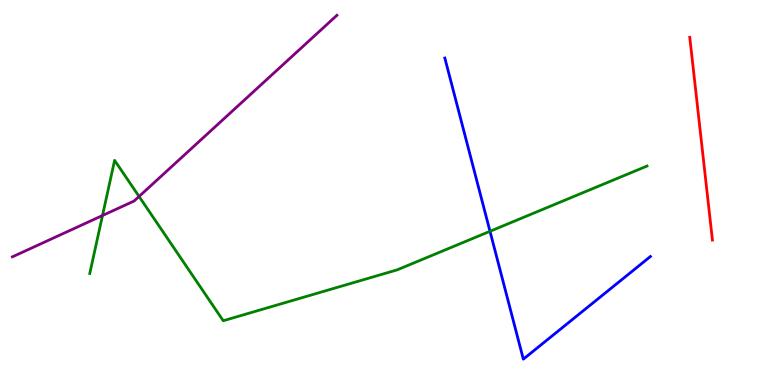[{'lines': ['blue', 'red'], 'intersections': []}, {'lines': ['green', 'red'], 'intersections': []}, {'lines': ['purple', 'red'], 'intersections': []}, {'lines': ['blue', 'green'], 'intersections': [{'x': 6.32, 'y': 3.99}]}, {'lines': ['blue', 'purple'], 'intersections': []}, {'lines': ['green', 'purple'], 'intersections': [{'x': 1.32, 'y': 4.4}, {'x': 1.79, 'y': 4.9}]}]